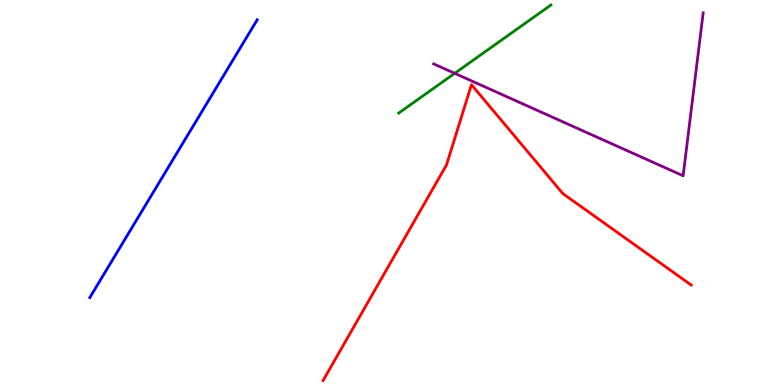[{'lines': ['blue', 'red'], 'intersections': []}, {'lines': ['green', 'red'], 'intersections': []}, {'lines': ['purple', 'red'], 'intersections': []}, {'lines': ['blue', 'green'], 'intersections': []}, {'lines': ['blue', 'purple'], 'intersections': []}, {'lines': ['green', 'purple'], 'intersections': [{'x': 5.87, 'y': 8.1}]}]